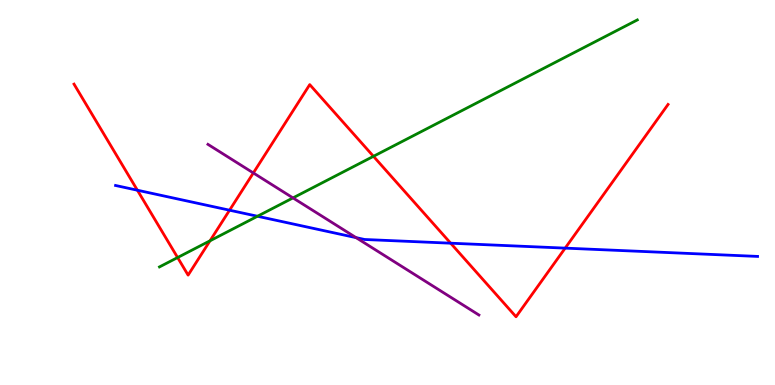[{'lines': ['blue', 'red'], 'intersections': [{'x': 1.77, 'y': 5.06}, {'x': 2.96, 'y': 4.54}, {'x': 5.81, 'y': 3.68}, {'x': 7.29, 'y': 3.56}]}, {'lines': ['green', 'red'], 'intersections': [{'x': 2.29, 'y': 3.31}, {'x': 2.71, 'y': 3.75}, {'x': 4.82, 'y': 5.94}]}, {'lines': ['purple', 'red'], 'intersections': [{'x': 3.27, 'y': 5.51}]}, {'lines': ['blue', 'green'], 'intersections': [{'x': 3.32, 'y': 4.38}]}, {'lines': ['blue', 'purple'], 'intersections': [{'x': 4.59, 'y': 3.83}]}, {'lines': ['green', 'purple'], 'intersections': [{'x': 3.78, 'y': 4.86}]}]